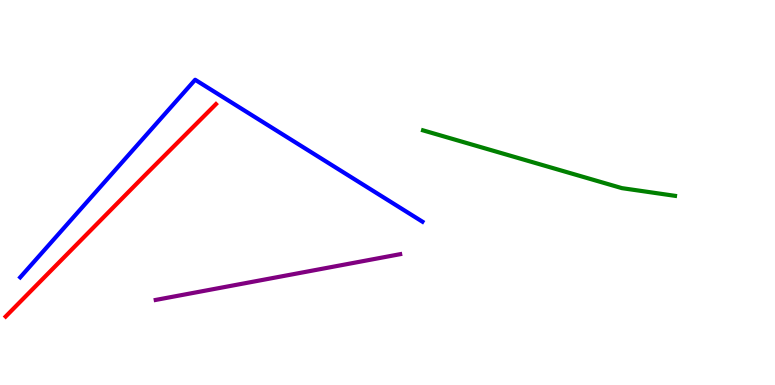[{'lines': ['blue', 'red'], 'intersections': []}, {'lines': ['green', 'red'], 'intersections': []}, {'lines': ['purple', 'red'], 'intersections': []}, {'lines': ['blue', 'green'], 'intersections': []}, {'lines': ['blue', 'purple'], 'intersections': []}, {'lines': ['green', 'purple'], 'intersections': []}]